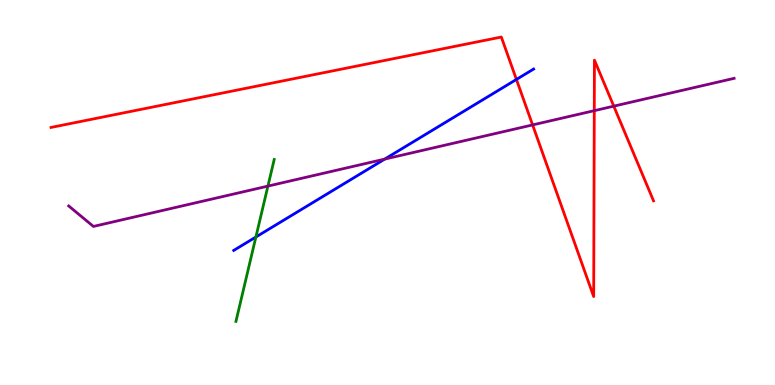[{'lines': ['blue', 'red'], 'intersections': [{'x': 6.66, 'y': 7.94}]}, {'lines': ['green', 'red'], 'intersections': []}, {'lines': ['purple', 'red'], 'intersections': [{'x': 6.87, 'y': 6.76}, {'x': 7.67, 'y': 7.13}, {'x': 7.92, 'y': 7.24}]}, {'lines': ['blue', 'green'], 'intersections': [{'x': 3.3, 'y': 3.84}]}, {'lines': ['blue', 'purple'], 'intersections': [{'x': 4.96, 'y': 5.87}]}, {'lines': ['green', 'purple'], 'intersections': [{'x': 3.46, 'y': 5.17}]}]